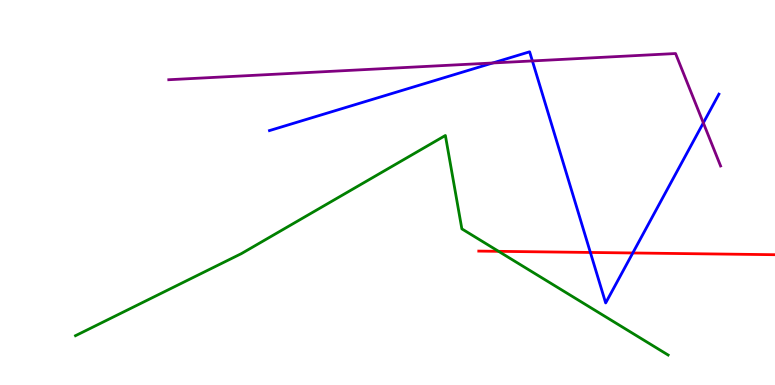[{'lines': ['blue', 'red'], 'intersections': [{'x': 7.62, 'y': 3.44}, {'x': 8.16, 'y': 3.43}]}, {'lines': ['green', 'red'], 'intersections': [{'x': 6.43, 'y': 3.47}]}, {'lines': ['purple', 'red'], 'intersections': []}, {'lines': ['blue', 'green'], 'intersections': []}, {'lines': ['blue', 'purple'], 'intersections': [{'x': 6.36, 'y': 8.36}, {'x': 6.87, 'y': 8.42}, {'x': 9.08, 'y': 6.81}]}, {'lines': ['green', 'purple'], 'intersections': []}]